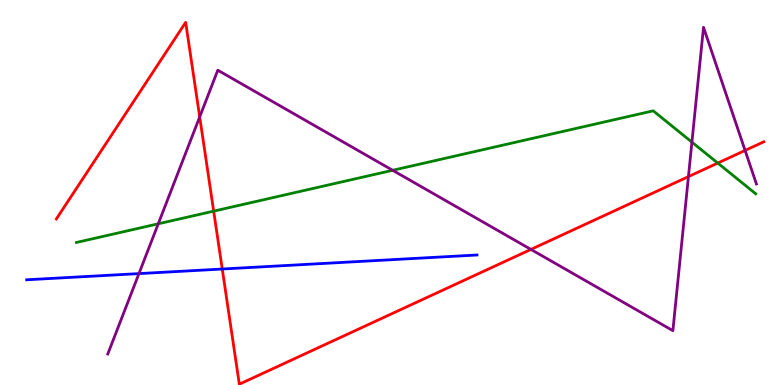[{'lines': ['blue', 'red'], 'intersections': [{'x': 2.87, 'y': 3.01}]}, {'lines': ['green', 'red'], 'intersections': [{'x': 2.76, 'y': 4.52}, {'x': 9.26, 'y': 5.76}]}, {'lines': ['purple', 'red'], 'intersections': [{'x': 2.58, 'y': 6.96}, {'x': 6.85, 'y': 3.52}, {'x': 8.88, 'y': 5.41}, {'x': 9.61, 'y': 6.09}]}, {'lines': ['blue', 'green'], 'intersections': []}, {'lines': ['blue', 'purple'], 'intersections': [{'x': 1.79, 'y': 2.89}]}, {'lines': ['green', 'purple'], 'intersections': [{'x': 2.04, 'y': 4.19}, {'x': 5.07, 'y': 5.58}, {'x': 8.93, 'y': 6.31}]}]